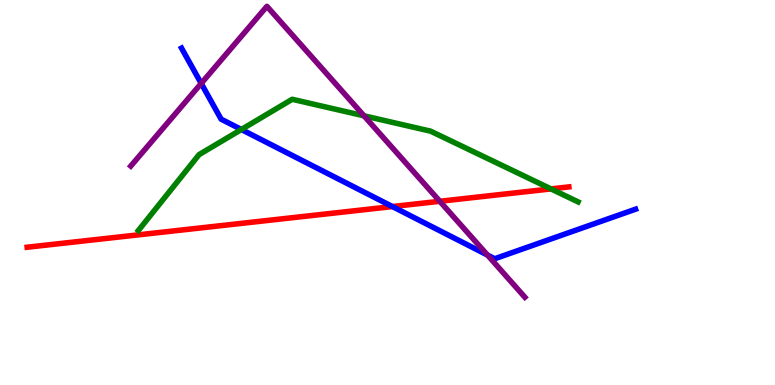[{'lines': ['blue', 'red'], 'intersections': [{'x': 5.06, 'y': 4.63}]}, {'lines': ['green', 'red'], 'intersections': [{'x': 7.11, 'y': 5.09}]}, {'lines': ['purple', 'red'], 'intersections': [{'x': 5.67, 'y': 4.77}]}, {'lines': ['blue', 'green'], 'intersections': [{'x': 3.11, 'y': 6.64}]}, {'lines': ['blue', 'purple'], 'intersections': [{'x': 2.6, 'y': 7.83}, {'x': 6.29, 'y': 3.38}]}, {'lines': ['green', 'purple'], 'intersections': [{'x': 4.7, 'y': 6.99}]}]